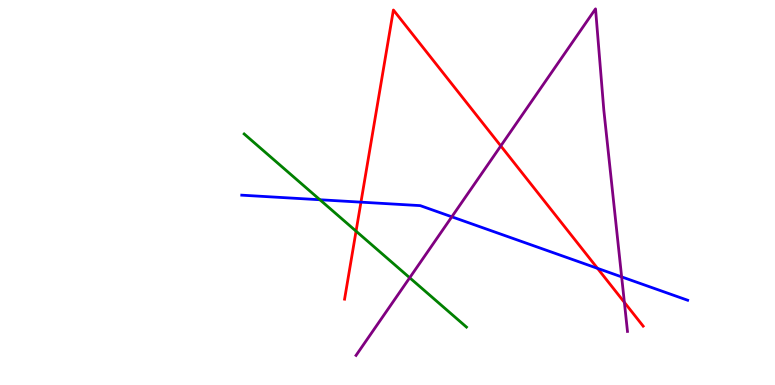[{'lines': ['blue', 'red'], 'intersections': [{'x': 4.66, 'y': 4.75}, {'x': 7.71, 'y': 3.03}]}, {'lines': ['green', 'red'], 'intersections': [{'x': 4.59, 'y': 4.0}]}, {'lines': ['purple', 'red'], 'intersections': [{'x': 6.46, 'y': 6.21}, {'x': 8.06, 'y': 2.15}]}, {'lines': ['blue', 'green'], 'intersections': [{'x': 4.13, 'y': 4.81}]}, {'lines': ['blue', 'purple'], 'intersections': [{'x': 5.83, 'y': 4.37}, {'x': 8.02, 'y': 2.81}]}, {'lines': ['green', 'purple'], 'intersections': [{'x': 5.29, 'y': 2.79}]}]